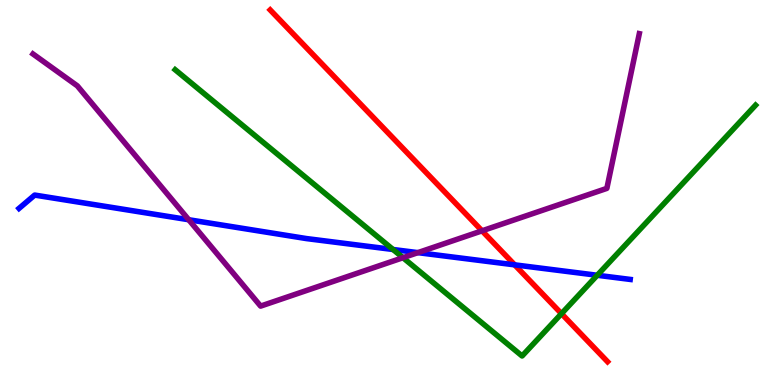[{'lines': ['blue', 'red'], 'intersections': [{'x': 6.64, 'y': 3.12}]}, {'lines': ['green', 'red'], 'intersections': [{'x': 7.24, 'y': 1.85}]}, {'lines': ['purple', 'red'], 'intersections': [{'x': 6.22, 'y': 4.0}]}, {'lines': ['blue', 'green'], 'intersections': [{'x': 5.07, 'y': 3.52}, {'x': 7.71, 'y': 2.85}]}, {'lines': ['blue', 'purple'], 'intersections': [{'x': 2.44, 'y': 4.29}, {'x': 5.39, 'y': 3.44}]}, {'lines': ['green', 'purple'], 'intersections': [{'x': 5.2, 'y': 3.31}]}]